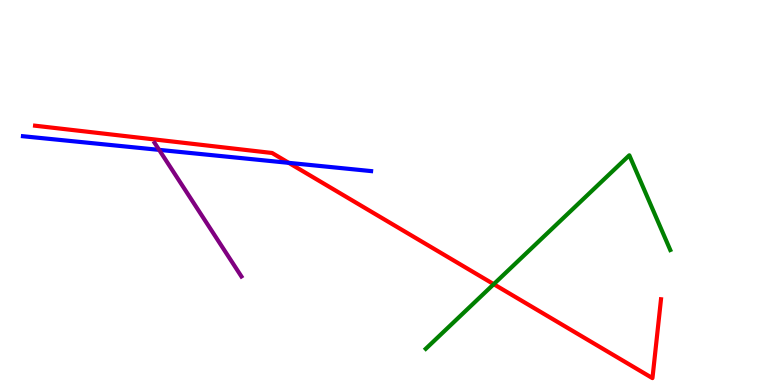[{'lines': ['blue', 'red'], 'intersections': [{'x': 3.73, 'y': 5.77}]}, {'lines': ['green', 'red'], 'intersections': [{'x': 6.37, 'y': 2.62}]}, {'lines': ['purple', 'red'], 'intersections': []}, {'lines': ['blue', 'green'], 'intersections': []}, {'lines': ['blue', 'purple'], 'intersections': [{'x': 2.05, 'y': 6.11}]}, {'lines': ['green', 'purple'], 'intersections': []}]